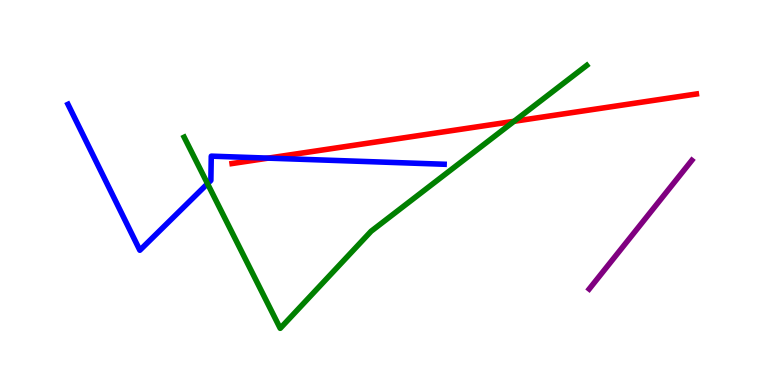[{'lines': ['blue', 'red'], 'intersections': [{'x': 3.46, 'y': 5.89}]}, {'lines': ['green', 'red'], 'intersections': [{'x': 6.63, 'y': 6.85}]}, {'lines': ['purple', 'red'], 'intersections': []}, {'lines': ['blue', 'green'], 'intersections': [{'x': 2.68, 'y': 5.23}]}, {'lines': ['blue', 'purple'], 'intersections': []}, {'lines': ['green', 'purple'], 'intersections': []}]